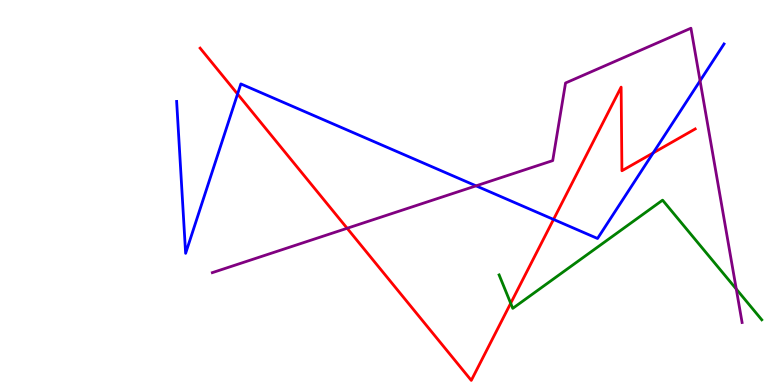[{'lines': ['blue', 'red'], 'intersections': [{'x': 3.07, 'y': 7.56}, {'x': 7.14, 'y': 4.3}, {'x': 8.43, 'y': 6.03}]}, {'lines': ['green', 'red'], 'intersections': [{'x': 6.59, 'y': 2.12}]}, {'lines': ['purple', 'red'], 'intersections': [{'x': 4.48, 'y': 4.07}]}, {'lines': ['blue', 'green'], 'intersections': []}, {'lines': ['blue', 'purple'], 'intersections': [{'x': 6.14, 'y': 5.17}, {'x': 9.03, 'y': 7.9}]}, {'lines': ['green', 'purple'], 'intersections': [{'x': 9.5, 'y': 2.49}]}]